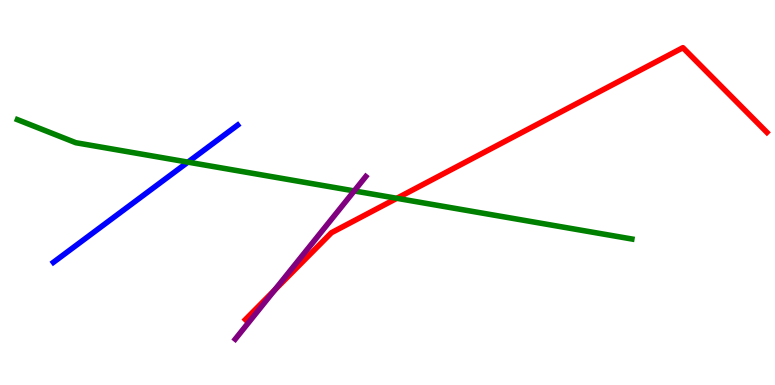[{'lines': ['blue', 'red'], 'intersections': []}, {'lines': ['green', 'red'], 'intersections': [{'x': 5.12, 'y': 4.85}]}, {'lines': ['purple', 'red'], 'intersections': [{'x': 3.54, 'y': 2.47}]}, {'lines': ['blue', 'green'], 'intersections': [{'x': 2.42, 'y': 5.79}]}, {'lines': ['blue', 'purple'], 'intersections': []}, {'lines': ['green', 'purple'], 'intersections': [{'x': 4.57, 'y': 5.04}]}]